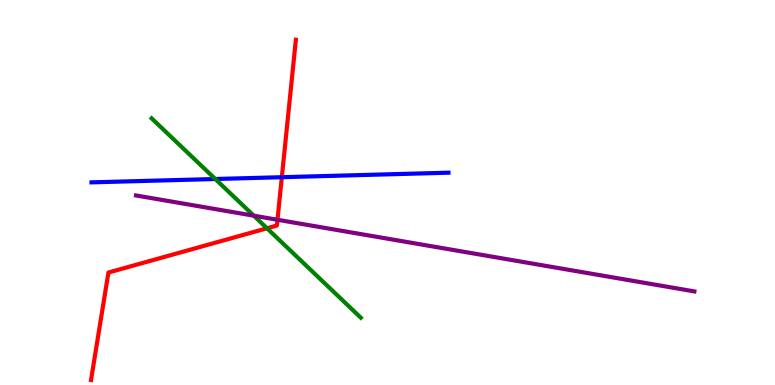[{'lines': ['blue', 'red'], 'intersections': [{'x': 3.64, 'y': 5.4}]}, {'lines': ['green', 'red'], 'intersections': [{'x': 3.44, 'y': 4.07}]}, {'lines': ['purple', 'red'], 'intersections': [{'x': 3.58, 'y': 4.29}]}, {'lines': ['blue', 'green'], 'intersections': [{'x': 2.78, 'y': 5.35}]}, {'lines': ['blue', 'purple'], 'intersections': []}, {'lines': ['green', 'purple'], 'intersections': [{'x': 3.27, 'y': 4.4}]}]